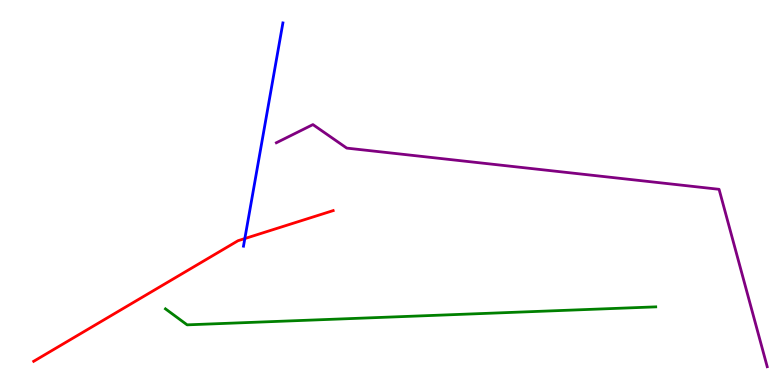[{'lines': ['blue', 'red'], 'intersections': [{'x': 3.16, 'y': 3.8}]}, {'lines': ['green', 'red'], 'intersections': []}, {'lines': ['purple', 'red'], 'intersections': []}, {'lines': ['blue', 'green'], 'intersections': []}, {'lines': ['blue', 'purple'], 'intersections': []}, {'lines': ['green', 'purple'], 'intersections': []}]